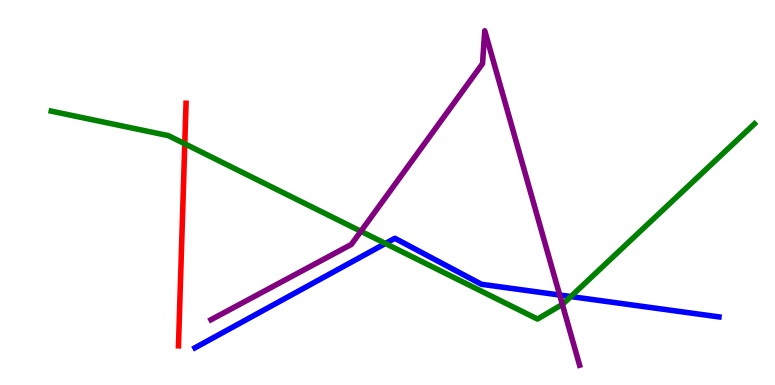[{'lines': ['blue', 'red'], 'intersections': []}, {'lines': ['green', 'red'], 'intersections': [{'x': 2.38, 'y': 6.27}]}, {'lines': ['purple', 'red'], 'intersections': []}, {'lines': ['blue', 'green'], 'intersections': [{'x': 4.97, 'y': 3.68}, {'x': 7.37, 'y': 2.3}]}, {'lines': ['blue', 'purple'], 'intersections': [{'x': 7.22, 'y': 2.34}]}, {'lines': ['green', 'purple'], 'intersections': [{'x': 4.66, 'y': 3.99}, {'x': 7.26, 'y': 2.09}]}]